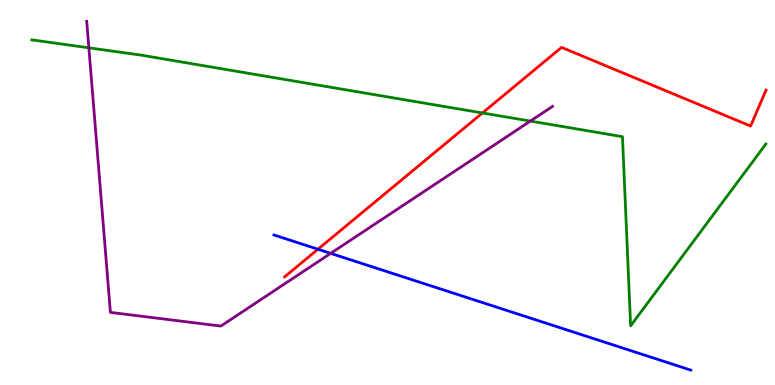[{'lines': ['blue', 'red'], 'intersections': [{'x': 4.1, 'y': 3.53}]}, {'lines': ['green', 'red'], 'intersections': [{'x': 6.23, 'y': 7.07}]}, {'lines': ['purple', 'red'], 'intersections': []}, {'lines': ['blue', 'green'], 'intersections': []}, {'lines': ['blue', 'purple'], 'intersections': [{'x': 4.27, 'y': 3.42}]}, {'lines': ['green', 'purple'], 'intersections': [{'x': 1.15, 'y': 8.76}, {'x': 6.84, 'y': 6.85}]}]